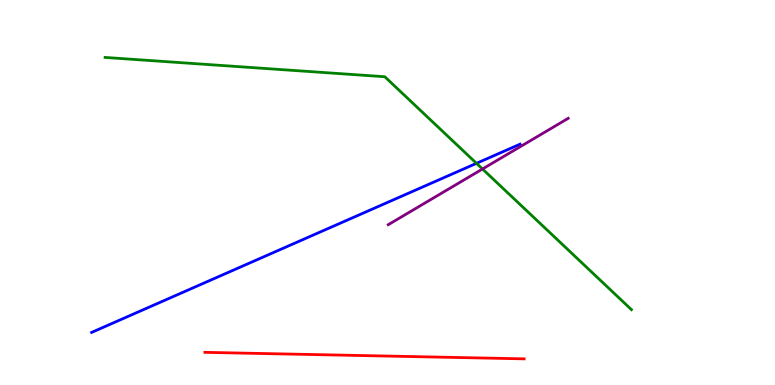[{'lines': ['blue', 'red'], 'intersections': []}, {'lines': ['green', 'red'], 'intersections': []}, {'lines': ['purple', 'red'], 'intersections': []}, {'lines': ['blue', 'green'], 'intersections': [{'x': 6.15, 'y': 5.76}]}, {'lines': ['blue', 'purple'], 'intersections': []}, {'lines': ['green', 'purple'], 'intersections': [{'x': 6.23, 'y': 5.61}]}]